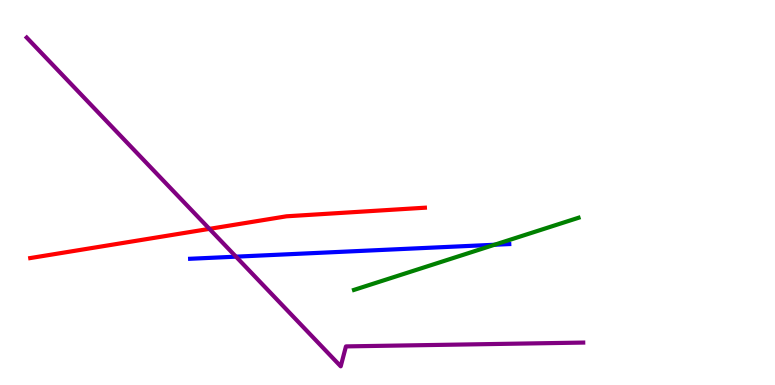[{'lines': ['blue', 'red'], 'intersections': []}, {'lines': ['green', 'red'], 'intersections': []}, {'lines': ['purple', 'red'], 'intersections': [{'x': 2.7, 'y': 4.06}]}, {'lines': ['blue', 'green'], 'intersections': [{'x': 6.38, 'y': 3.64}]}, {'lines': ['blue', 'purple'], 'intersections': [{'x': 3.04, 'y': 3.33}]}, {'lines': ['green', 'purple'], 'intersections': []}]